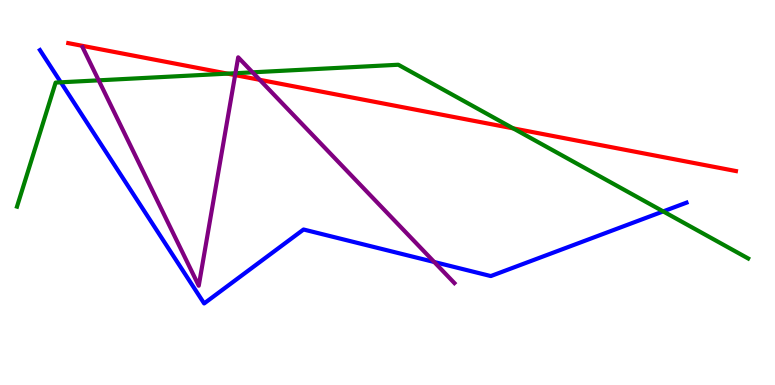[{'lines': ['blue', 'red'], 'intersections': []}, {'lines': ['green', 'red'], 'intersections': [{'x': 2.94, 'y': 8.09}, {'x': 6.62, 'y': 6.67}]}, {'lines': ['purple', 'red'], 'intersections': [{'x': 3.03, 'y': 8.05}, {'x': 3.35, 'y': 7.93}]}, {'lines': ['blue', 'green'], 'intersections': [{'x': 0.785, 'y': 7.86}, {'x': 8.56, 'y': 4.51}]}, {'lines': ['blue', 'purple'], 'intersections': [{'x': 5.6, 'y': 3.19}]}, {'lines': ['green', 'purple'], 'intersections': [{'x': 1.27, 'y': 7.91}, {'x': 3.04, 'y': 8.1}, {'x': 3.26, 'y': 8.12}]}]